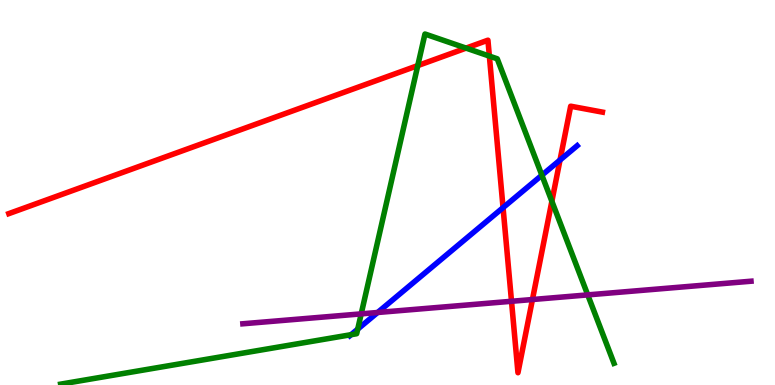[{'lines': ['blue', 'red'], 'intersections': [{'x': 6.49, 'y': 4.61}, {'x': 7.23, 'y': 5.84}]}, {'lines': ['green', 'red'], 'intersections': [{'x': 5.39, 'y': 8.3}, {'x': 6.01, 'y': 8.75}, {'x': 6.31, 'y': 8.54}, {'x': 7.12, 'y': 4.77}]}, {'lines': ['purple', 'red'], 'intersections': [{'x': 6.6, 'y': 2.17}, {'x': 6.87, 'y': 2.22}]}, {'lines': ['blue', 'green'], 'intersections': [{'x': 4.53, 'y': 1.31}, {'x': 4.62, 'y': 1.45}, {'x': 6.99, 'y': 5.45}]}, {'lines': ['blue', 'purple'], 'intersections': [{'x': 4.87, 'y': 1.88}]}, {'lines': ['green', 'purple'], 'intersections': [{'x': 4.66, 'y': 1.85}, {'x': 7.58, 'y': 2.34}]}]